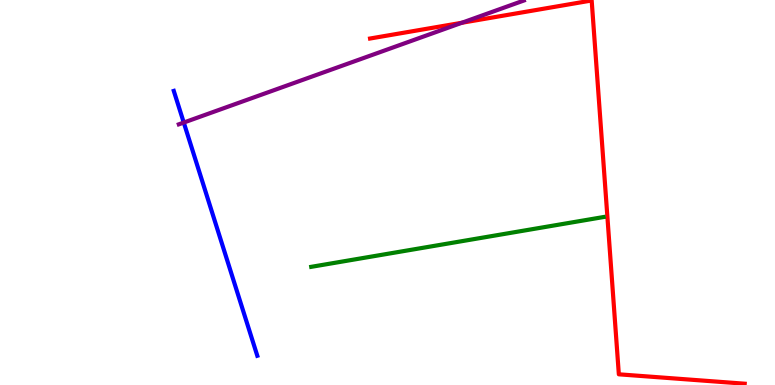[{'lines': ['blue', 'red'], 'intersections': []}, {'lines': ['green', 'red'], 'intersections': []}, {'lines': ['purple', 'red'], 'intersections': [{'x': 5.96, 'y': 9.41}]}, {'lines': ['blue', 'green'], 'intersections': []}, {'lines': ['blue', 'purple'], 'intersections': [{'x': 2.37, 'y': 6.82}]}, {'lines': ['green', 'purple'], 'intersections': []}]